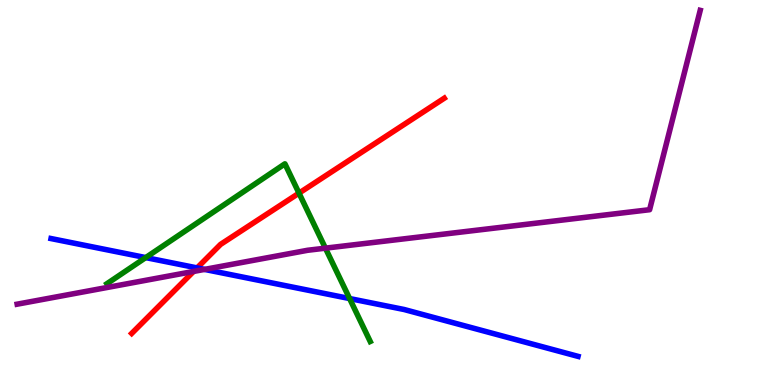[{'lines': ['blue', 'red'], 'intersections': [{'x': 2.54, 'y': 3.04}]}, {'lines': ['green', 'red'], 'intersections': [{'x': 3.86, 'y': 4.98}]}, {'lines': ['purple', 'red'], 'intersections': [{'x': 2.5, 'y': 2.95}]}, {'lines': ['blue', 'green'], 'intersections': [{'x': 1.88, 'y': 3.31}, {'x': 4.51, 'y': 2.25}]}, {'lines': ['blue', 'purple'], 'intersections': [{'x': 2.64, 'y': 3.0}]}, {'lines': ['green', 'purple'], 'intersections': [{'x': 4.2, 'y': 3.55}]}]